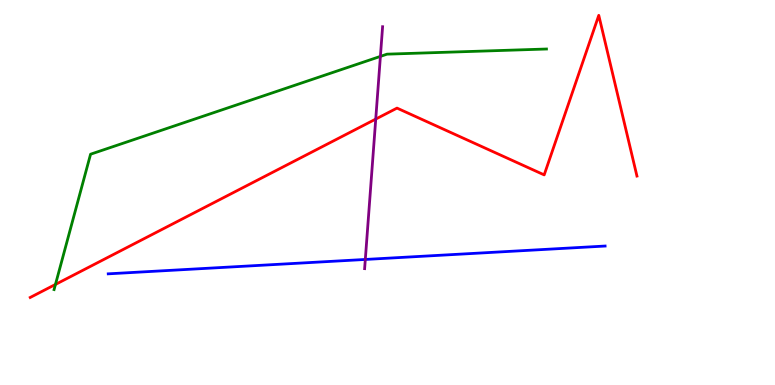[{'lines': ['blue', 'red'], 'intersections': []}, {'lines': ['green', 'red'], 'intersections': [{'x': 0.716, 'y': 2.61}]}, {'lines': ['purple', 'red'], 'intersections': [{'x': 4.85, 'y': 6.91}]}, {'lines': ['blue', 'green'], 'intersections': []}, {'lines': ['blue', 'purple'], 'intersections': [{'x': 4.71, 'y': 3.26}]}, {'lines': ['green', 'purple'], 'intersections': [{'x': 4.91, 'y': 8.54}]}]